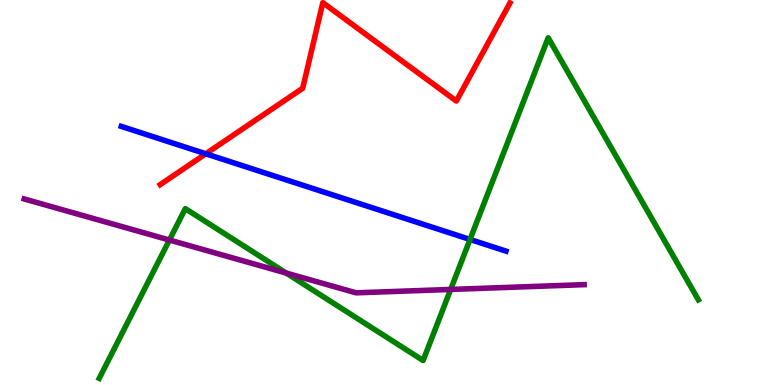[{'lines': ['blue', 'red'], 'intersections': [{'x': 2.66, 'y': 6.01}]}, {'lines': ['green', 'red'], 'intersections': []}, {'lines': ['purple', 'red'], 'intersections': []}, {'lines': ['blue', 'green'], 'intersections': [{'x': 6.06, 'y': 3.78}]}, {'lines': ['blue', 'purple'], 'intersections': []}, {'lines': ['green', 'purple'], 'intersections': [{'x': 2.19, 'y': 3.77}, {'x': 3.69, 'y': 2.91}, {'x': 5.81, 'y': 2.48}]}]